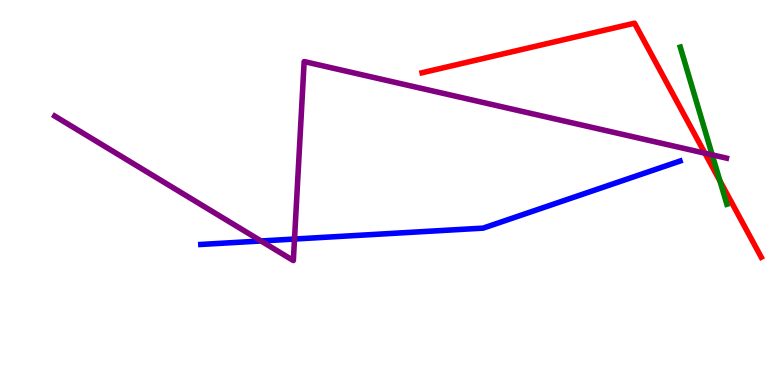[{'lines': ['blue', 'red'], 'intersections': []}, {'lines': ['green', 'red'], 'intersections': [{'x': 9.29, 'y': 5.3}]}, {'lines': ['purple', 'red'], 'intersections': [{'x': 9.1, 'y': 6.02}]}, {'lines': ['blue', 'green'], 'intersections': []}, {'lines': ['blue', 'purple'], 'intersections': [{'x': 3.37, 'y': 3.74}, {'x': 3.8, 'y': 3.79}]}, {'lines': ['green', 'purple'], 'intersections': [{'x': 9.19, 'y': 5.98}]}]